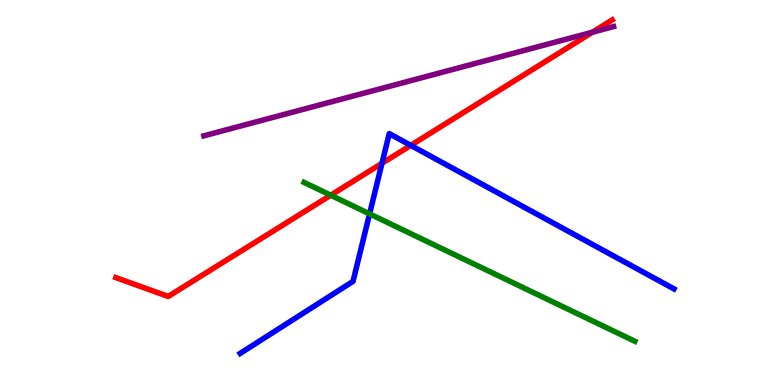[{'lines': ['blue', 'red'], 'intersections': [{'x': 4.93, 'y': 5.76}, {'x': 5.3, 'y': 6.22}]}, {'lines': ['green', 'red'], 'intersections': [{'x': 4.27, 'y': 4.93}]}, {'lines': ['purple', 'red'], 'intersections': [{'x': 7.64, 'y': 9.16}]}, {'lines': ['blue', 'green'], 'intersections': [{'x': 4.77, 'y': 4.44}]}, {'lines': ['blue', 'purple'], 'intersections': []}, {'lines': ['green', 'purple'], 'intersections': []}]